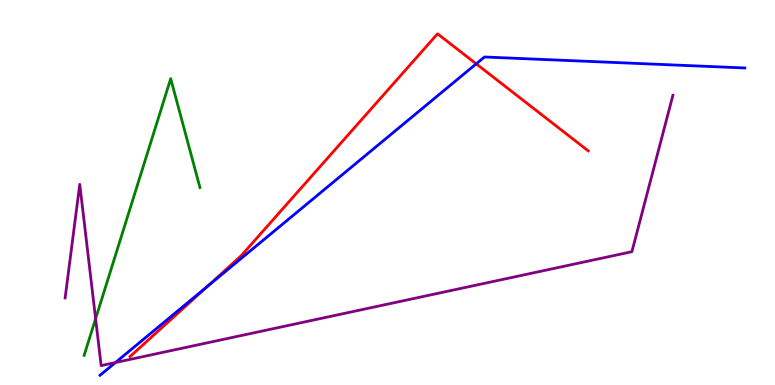[{'lines': ['blue', 'red'], 'intersections': [{'x': 2.68, 'y': 2.56}, {'x': 6.14, 'y': 8.34}]}, {'lines': ['green', 'red'], 'intersections': []}, {'lines': ['purple', 'red'], 'intersections': []}, {'lines': ['blue', 'green'], 'intersections': []}, {'lines': ['blue', 'purple'], 'intersections': [{'x': 1.49, 'y': 0.583}]}, {'lines': ['green', 'purple'], 'intersections': [{'x': 1.23, 'y': 1.72}]}]